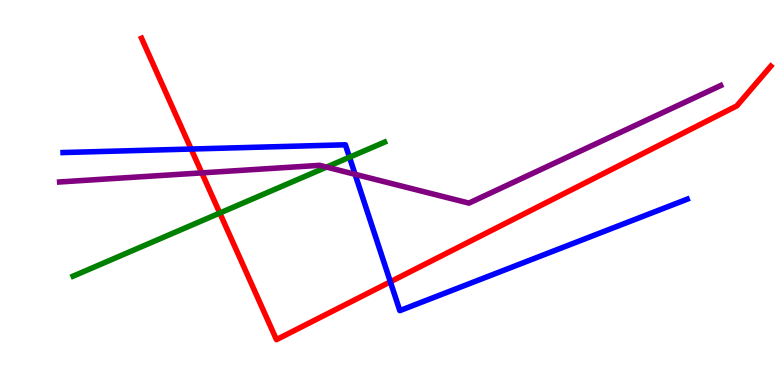[{'lines': ['blue', 'red'], 'intersections': [{'x': 2.47, 'y': 6.13}, {'x': 5.04, 'y': 2.68}]}, {'lines': ['green', 'red'], 'intersections': [{'x': 2.84, 'y': 4.47}]}, {'lines': ['purple', 'red'], 'intersections': [{'x': 2.6, 'y': 5.51}]}, {'lines': ['blue', 'green'], 'intersections': [{'x': 4.51, 'y': 5.92}]}, {'lines': ['blue', 'purple'], 'intersections': [{'x': 4.58, 'y': 5.47}]}, {'lines': ['green', 'purple'], 'intersections': [{'x': 4.21, 'y': 5.66}]}]